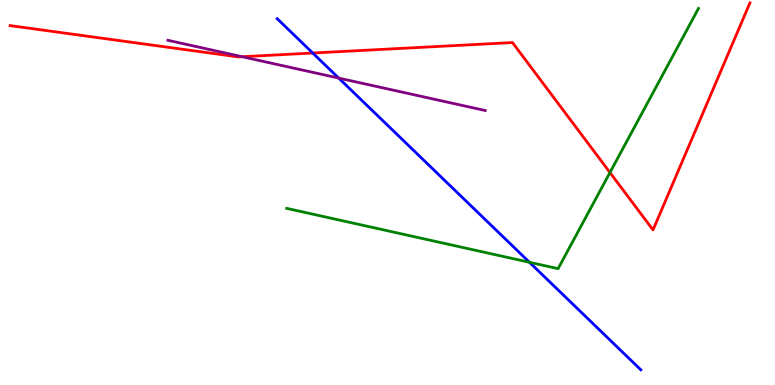[{'lines': ['blue', 'red'], 'intersections': [{'x': 4.04, 'y': 8.62}]}, {'lines': ['green', 'red'], 'intersections': [{'x': 7.87, 'y': 5.52}]}, {'lines': ['purple', 'red'], 'intersections': [{'x': 3.12, 'y': 8.53}]}, {'lines': ['blue', 'green'], 'intersections': [{'x': 6.83, 'y': 3.19}]}, {'lines': ['blue', 'purple'], 'intersections': [{'x': 4.37, 'y': 7.97}]}, {'lines': ['green', 'purple'], 'intersections': []}]